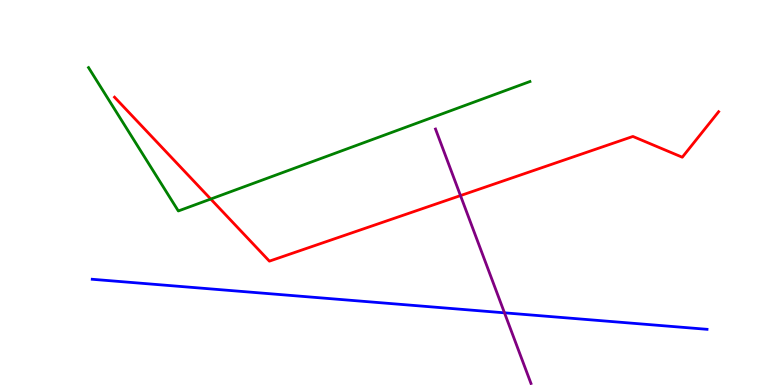[{'lines': ['blue', 'red'], 'intersections': []}, {'lines': ['green', 'red'], 'intersections': [{'x': 2.72, 'y': 4.83}]}, {'lines': ['purple', 'red'], 'intersections': [{'x': 5.94, 'y': 4.92}]}, {'lines': ['blue', 'green'], 'intersections': []}, {'lines': ['blue', 'purple'], 'intersections': [{'x': 6.51, 'y': 1.87}]}, {'lines': ['green', 'purple'], 'intersections': []}]